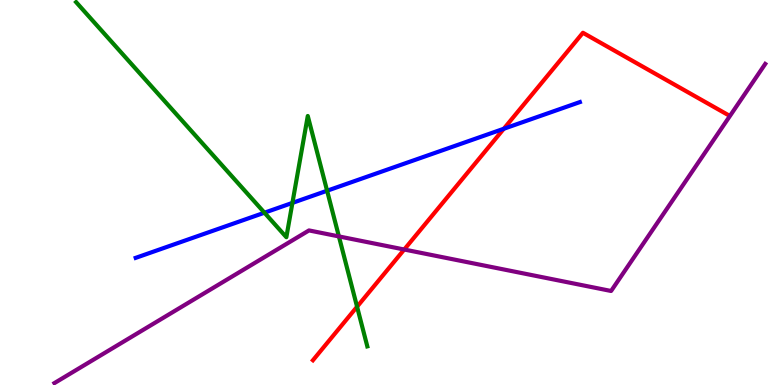[{'lines': ['blue', 'red'], 'intersections': [{'x': 6.5, 'y': 6.66}]}, {'lines': ['green', 'red'], 'intersections': [{'x': 4.61, 'y': 2.03}]}, {'lines': ['purple', 'red'], 'intersections': [{'x': 5.22, 'y': 3.52}]}, {'lines': ['blue', 'green'], 'intersections': [{'x': 3.41, 'y': 4.48}, {'x': 3.77, 'y': 4.73}, {'x': 4.22, 'y': 5.05}]}, {'lines': ['blue', 'purple'], 'intersections': []}, {'lines': ['green', 'purple'], 'intersections': [{'x': 4.37, 'y': 3.86}]}]